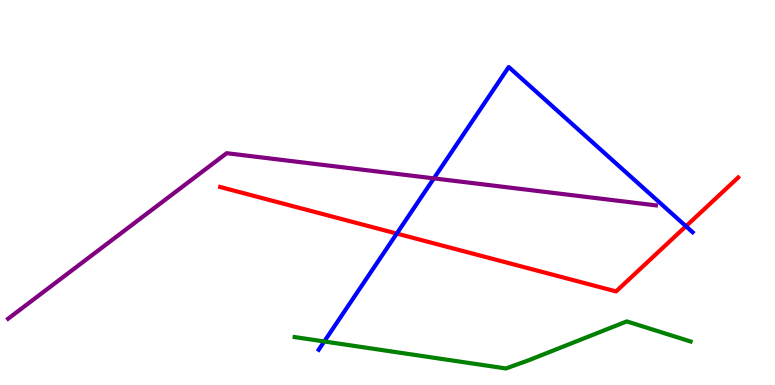[{'lines': ['blue', 'red'], 'intersections': [{'x': 5.12, 'y': 3.93}, {'x': 8.85, 'y': 4.12}]}, {'lines': ['green', 'red'], 'intersections': []}, {'lines': ['purple', 'red'], 'intersections': []}, {'lines': ['blue', 'green'], 'intersections': [{'x': 4.18, 'y': 1.13}]}, {'lines': ['blue', 'purple'], 'intersections': [{'x': 5.6, 'y': 5.37}]}, {'lines': ['green', 'purple'], 'intersections': []}]